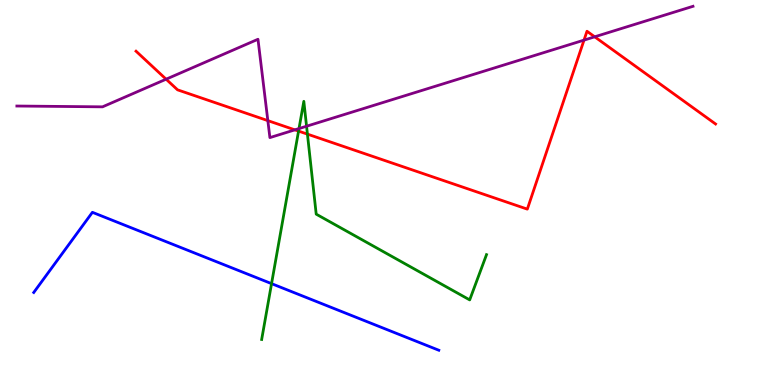[{'lines': ['blue', 'red'], 'intersections': []}, {'lines': ['green', 'red'], 'intersections': [{'x': 3.85, 'y': 6.59}, {'x': 3.97, 'y': 6.52}]}, {'lines': ['purple', 'red'], 'intersections': [{'x': 2.14, 'y': 7.94}, {'x': 3.46, 'y': 6.87}, {'x': 3.8, 'y': 6.63}, {'x': 7.54, 'y': 8.96}, {'x': 7.67, 'y': 9.04}]}, {'lines': ['blue', 'green'], 'intersections': [{'x': 3.5, 'y': 2.63}]}, {'lines': ['blue', 'purple'], 'intersections': []}, {'lines': ['green', 'purple'], 'intersections': [{'x': 3.86, 'y': 6.66}, {'x': 3.96, 'y': 6.72}]}]